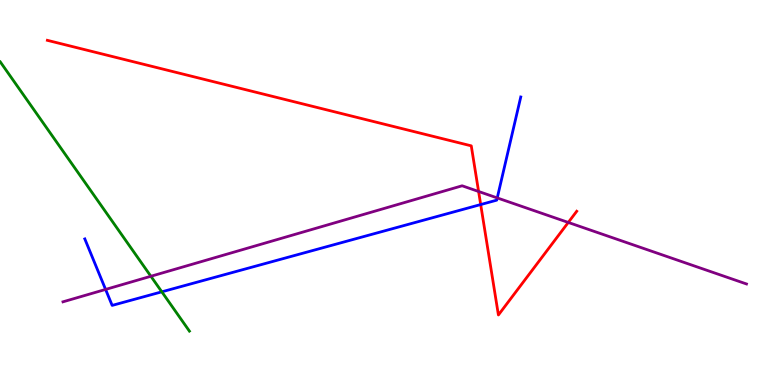[{'lines': ['blue', 'red'], 'intersections': [{'x': 6.2, 'y': 4.69}]}, {'lines': ['green', 'red'], 'intersections': []}, {'lines': ['purple', 'red'], 'intersections': [{'x': 6.18, 'y': 5.03}, {'x': 7.33, 'y': 4.22}]}, {'lines': ['blue', 'green'], 'intersections': [{'x': 2.09, 'y': 2.42}]}, {'lines': ['blue', 'purple'], 'intersections': [{'x': 1.36, 'y': 2.48}, {'x': 6.42, 'y': 4.86}]}, {'lines': ['green', 'purple'], 'intersections': [{'x': 1.95, 'y': 2.82}]}]